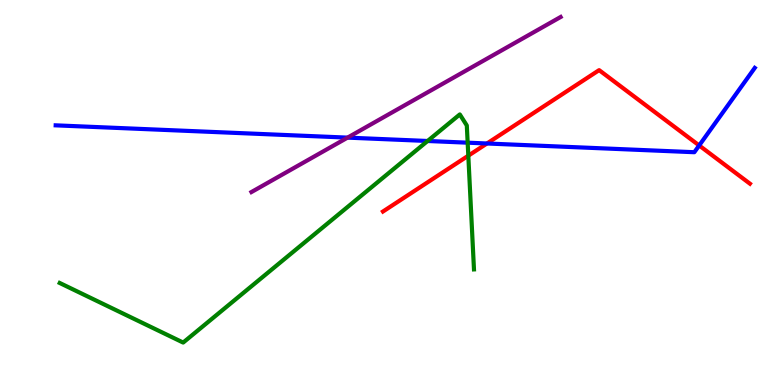[{'lines': ['blue', 'red'], 'intersections': [{'x': 6.28, 'y': 6.27}, {'x': 9.02, 'y': 6.22}]}, {'lines': ['green', 'red'], 'intersections': [{'x': 6.04, 'y': 5.96}]}, {'lines': ['purple', 'red'], 'intersections': []}, {'lines': ['blue', 'green'], 'intersections': [{'x': 5.52, 'y': 6.34}, {'x': 6.03, 'y': 6.29}]}, {'lines': ['blue', 'purple'], 'intersections': [{'x': 4.48, 'y': 6.43}]}, {'lines': ['green', 'purple'], 'intersections': []}]